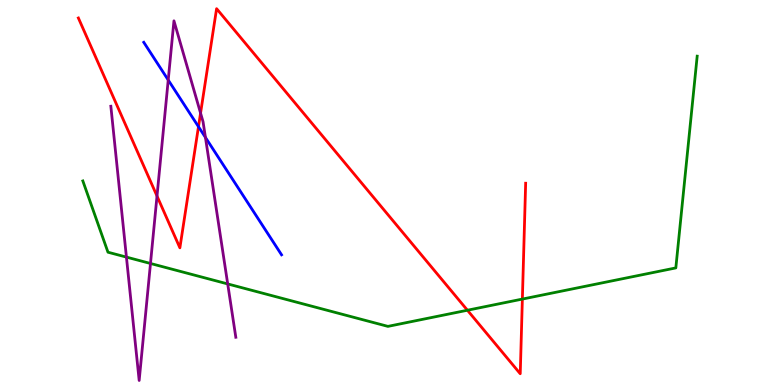[{'lines': ['blue', 'red'], 'intersections': [{'x': 2.56, 'y': 6.71}]}, {'lines': ['green', 'red'], 'intersections': [{'x': 6.03, 'y': 1.94}, {'x': 6.74, 'y': 2.23}]}, {'lines': ['purple', 'red'], 'intersections': [{'x': 2.03, 'y': 4.91}, {'x': 2.59, 'y': 7.06}]}, {'lines': ['blue', 'green'], 'intersections': []}, {'lines': ['blue', 'purple'], 'intersections': [{'x': 2.17, 'y': 7.92}, {'x': 2.65, 'y': 6.43}]}, {'lines': ['green', 'purple'], 'intersections': [{'x': 1.63, 'y': 3.32}, {'x': 1.94, 'y': 3.16}, {'x': 2.94, 'y': 2.63}]}]